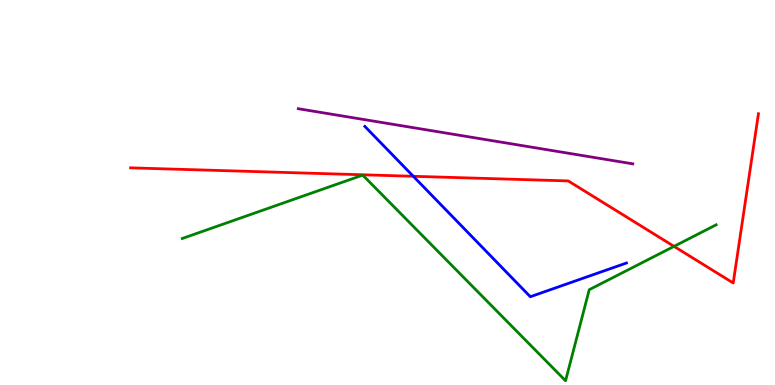[{'lines': ['blue', 'red'], 'intersections': [{'x': 5.33, 'y': 5.42}]}, {'lines': ['green', 'red'], 'intersections': [{'x': 8.7, 'y': 3.6}]}, {'lines': ['purple', 'red'], 'intersections': []}, {'lines': ['blue', 'green'], 'intersections': []}, {'lines': ['blue', 'purple'], 'intersections': []}, {'lines': ['green', 'purple'], 'intersections': []}]